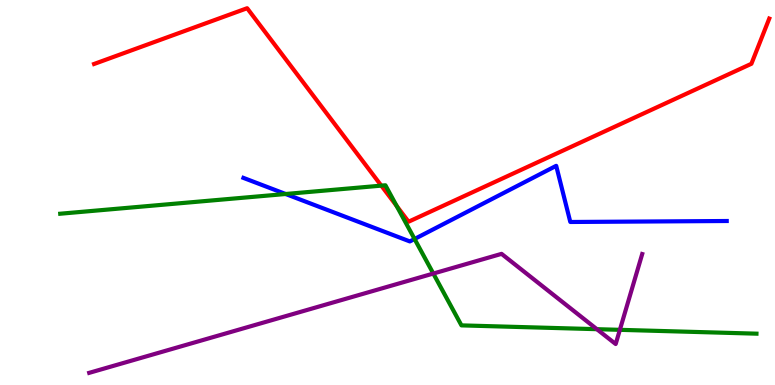[{'lines': ['blue', 'red'], 'intersections': []}, {'lines': ['green', 'red'], 'intersections': [{'x': 4.92, 'y': 5.18}, {'x': 5.12, 'y': 4.65}]}, {'lines': ['purple', 'red'], 'intersections': []}, {'lines': ['blue', 'green'], 'intersections': [{'x': 3.69, 'y': 4.96}, {'x': 5.35, 'y': 3.79}]}, {'lines': ['blue', 'purple'], 'intersections': []}, {'lines': ['green', 'purple'], 'intersections': [{'x': 5.59, 'y': 2.89}, {'x': 7.7, 'y': 1.45}, {'x': 8.0, 'y': 1.43}]}]